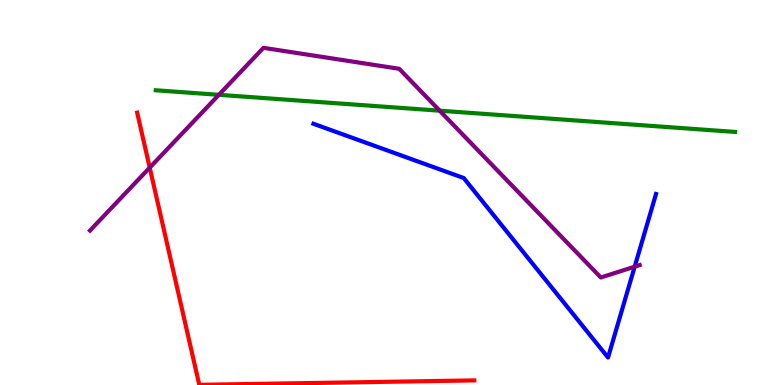[{'lines': ['blue', 'red'], 'intersections': []}, {'lines': ['green', 'red'], 'intersections': []}, {'lines': ['purple', 'red'], 'intersections': [{'x': 1.93, 'y': 5.65}]}, {'lines': ['blue', 'green'], 'intersections': []}, {'lines': ['blue', 'purple'], 'intersections': [{'x': 8.19, 'y': 3.07}]}, {'lines': ['green', 'purple'], 'intersections': [{'x': 2.82, 'y': 7.54}, {'x': 5.67, 'y': 7.12}]}]